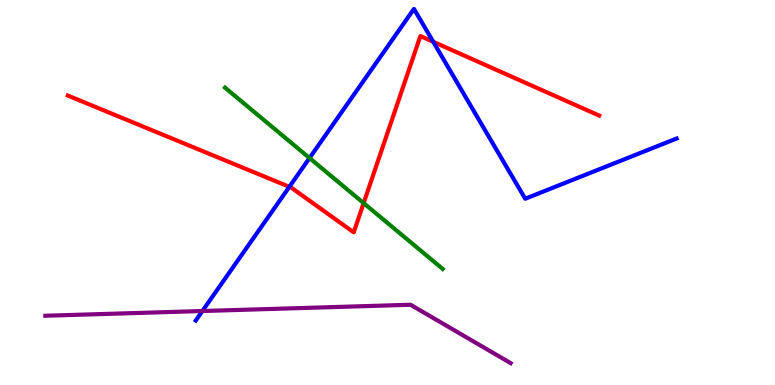[{'lines': ['blue', 'red'], 'intersections': [{'x': 3.73, 'y': 5.15}, {'x': 5.59, 'y': 8.91}]}, {'lines': ['green', 'red'], 'intersections': [{'x': 4.69, 'y': 4.72}]}, {'lines': ['purple', 'red'], 'intersections': []}, {'lines': ['blue', 'green'], 'intersections': [{'x': 3.99, 'y': 5.9}]}, {'lines': ['blue', 'purple'], 'intersections': [{'x': 2.61, 'y': 1.92}]}, {'lines': ['green', 'purple'], 'intersections': []}]